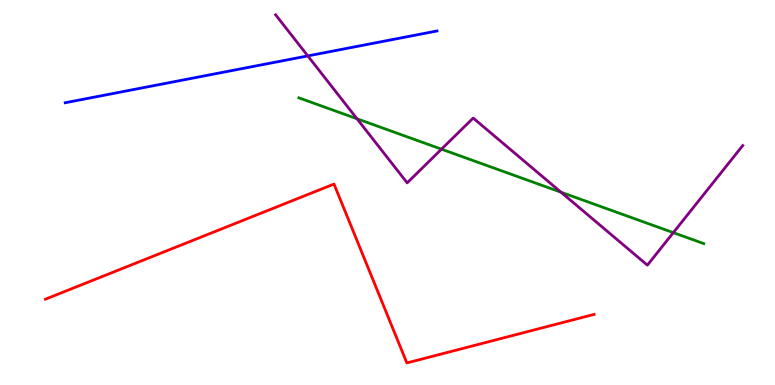[{'lines': ['blue', 'red'], 'intersections': []}, {'lines': ['green', 'red'], 'intersections': []}, {'lines': ['purple', 'red'], 'intersections': []}, {'lines': ['blue', 'green'], 'intersections': []}, {'lines': ['blue', 'purple'], 'intersections': [{'x': 3.97, 'y': 8.55}]}, {'lines': ['green', 'purple'], 'intersections': [{'x': 4.61, 'y': 6.92}, {'x': 5.7, 'y': 6.13}, {'x': 7.24, 'y': 5.01}, {'x': 8.69, 'y': 3.96}]}]